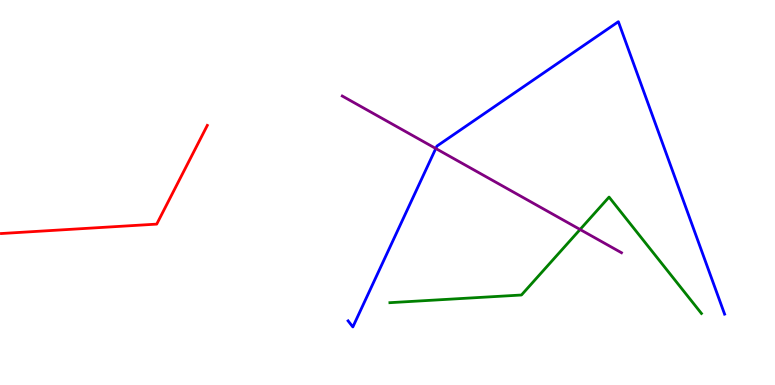[{'lines': ['blue', 'red'], 'intersections': []}, {'lines': ['green', 'red'], 'intersections': []}, {'lines': ['purple', 'red'], 'intersections': []}, {'lines': ['blue', 'green'], 'intersections': []}, {'lines': ['blue', 'purple'], 'intersections': [{'x': 5.62, 'y': 6.14}]}, {'lines': ['green', 'purple'], 'intersections': [{'x': 7.48, 'y': 4.04}]}]